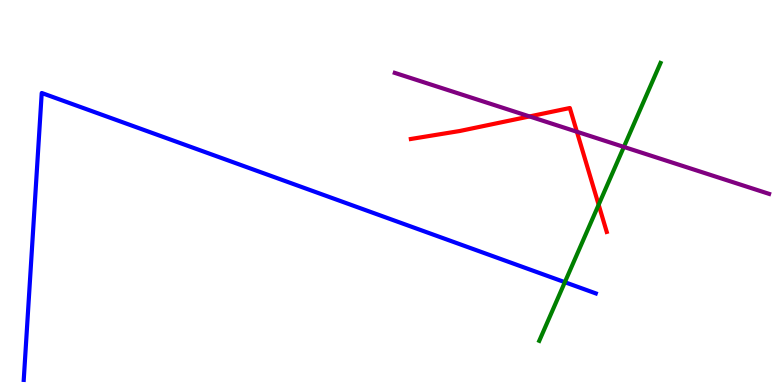[{'lines': ['blue', 'red'], 'intersections': []}, {'lines': ['green', 'red'], 'intersections': [{'x': 7.72, 'y': 4.68}]}, {'lines': ['purple', 'red'], 'intersections': [{'x': 6.83, 'y': 6.98}, {'x': 7.44, 'y': 6.58}]}, {'lines': ['blue', 'green'], 'intersections': [{'x': 7.29, 'y': 2.67}]}, {'lines': ['blue', 'purple'], 'intersections': []}, {'lines': ['green', 'purple'], 'intersections': [{'x': 8.05, 'y': 6.18}]}]